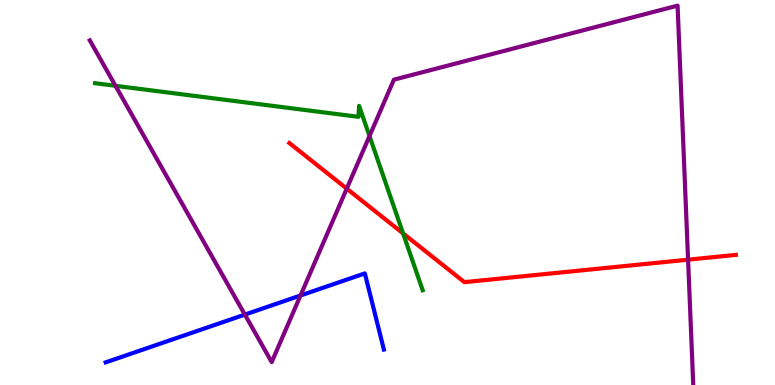[{'lines': ['blue', 'red'], 'intersections': []}, {'lines': ['green', 'red'], 'intersections': [{'x': 5.2, 'y': 3.94}]}, {'lines': ['purple', 'red'], 'intersections': [{'x': 4.47, 'y': 5.1}, {'x': 8.88, 'y': 3.26}]}, {'lines': ['blue', 'green'], 'intersections': []}, {'lines': ['blue', 'purple'], 'intersections': [{'x': 3.16, 'y': 1.83}, {'x': 3.88, 'y': 2.32}]}, {'lines': ['green', 'purple'], 'intersections': [{'x': 1.49, 'y': 7.77}, {'x': 4.77, 'y': 6.47}]}]